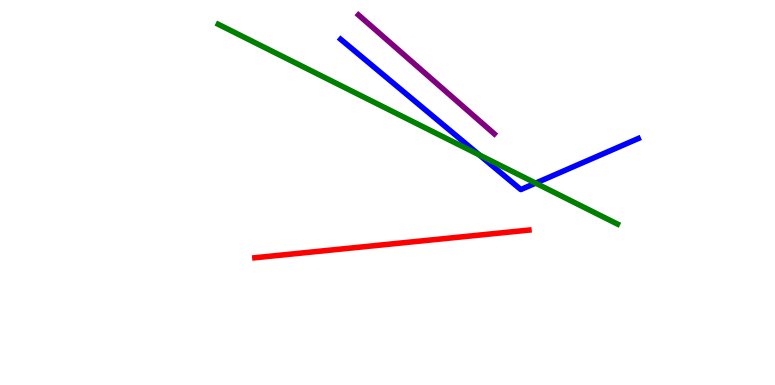[{'lines': ['blue', 'red'], 'intersections': []}, {'lines': ['green', 'red'], 'intersections': []}, {'lines': ['purple', 'red'], 'intersections': []}, {'lines': ['blue', 'green'], 'intersections': [{'x': 6.18, 'y': 5.98}, {'x': 6.91, 'y': 5.24}]}, {'lines': ['blue', 'purple'], 'intersections': []}, {'lines': ['green', 'purple'], 'intersections': []}]